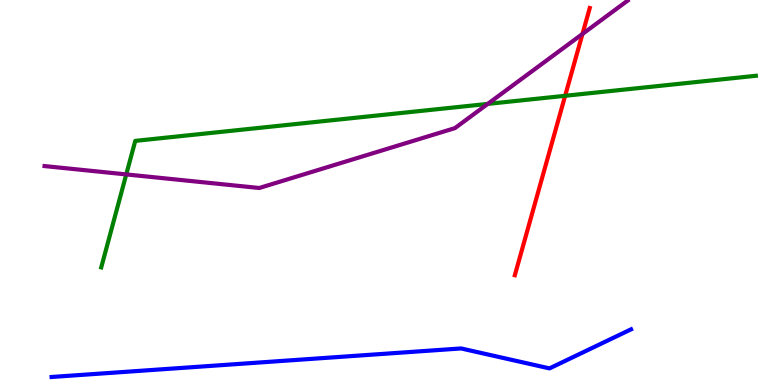[{'lines': ['blue', 'red'], 'intersections': []}, {'lines': ['green', 'red'], 'intersections': [{'x': 7.29, 'y': 7.51}]}, {'lines': ['purple', 'red'], 'intersections': [{'x': 7.52, 'y': 9.12}]}, {'lines': ['blue', 'green'], 'intersections': []}, {'lines': ['blue', 'purple'], 'intersections': []}, {'lines': ['green', 'purple'], 'intersections': [{'x': 1.63, 'y': 5.47}, {'x': 6.29, 'y': 7.3}]}]